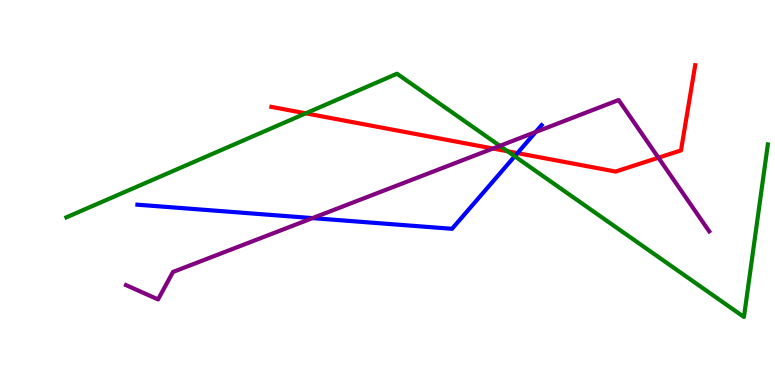[{'lines': ['blue', 'red'], 'intersections': [{'x': 6.68, 'y': 6.02}]}, {'lines': ['green', 'red'], 'intersections': [{'x': 3.95, 'y': 7.06}, {'x': 6.55, 'y': 6.07}]}, {'lines': ['purple', 'red'], 'intersections': [{'x': 6.36, 'y': 6.14}, {'x': 8.5, 'y': 5.9}]}, {'lines': ['blue', 'green'], 'intersections': [{'x': 6.64, 'y': 5.94}]}, {'lines': ['blue', 'purple'], 'intersections': [{'x': 4.03, 'y': 4.33}, {'x': 6.91, 'y': 6.57}]}, {'lines': ['green', 'purple'], 'intersections': [{'x': 6.45, 'y': 6.21}]}]